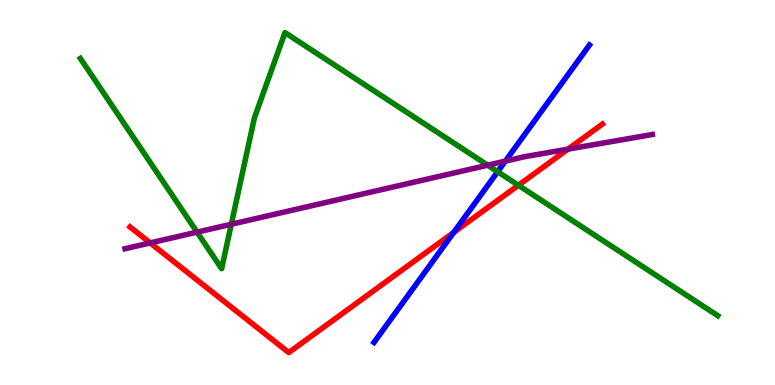[{'lines': ['blue', 'red'], 'intersections': [{'x': 5.85, 'y': 3.96}]}, {'lines': ['green', 'red'], 'intersections': [{'x': 6.69, 'y': 5.19}]}, {'lines': ['purple', 'red'], 'intersections': [{'x': 1.94, 'y': 3.69}, {'x': 7.33, 'y': 6.13}]}, {'lines': ['blue', 'green'], 'intersections': [{'x': 6.42, 'y': 5.54}]}, {'lines': ['blue', 'purple'], 'intersections': [{'x': 6.52, 'y': 5.81}]}, {'lines': ['green', 'purple'], 'intersections': [{'x': 2.54, 'y': 3.97}, {'x': 2.98, 'y': 4.18}, {'x': 6.29, 'y': 5.71}]}]